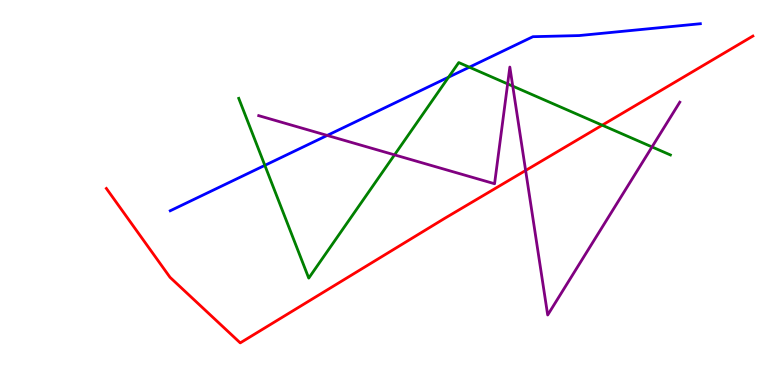[{'lines': ['blue', 'red'], 'intersections': []}, {'lines': ['green', 'red'], 'intersections': [{'x': 7.77, 'y': 6.75}]}, {'lines': ['purple', 'red'], 'intersections': [{'x': 6.78, 'y': 5.57}]}, {'lines': ['blue', 'green'], 'intersections': [{'x': 3.42, 'y': 5.7}, {'x': 5.79, 'y': 8.0}, {'x': 6.06, 'y': 8.25}]}, {'lines': ['blue', 'purple'], 'intersections': [{'x': 4.22, 'y': 6.48}]}, {'lines': ['green', 'purple'], 'intersections': [{'x': 5.09, 'y': 5.98}, {'x': 6.55, 'y': 7.82}, {'x': 6.62, 'y': 7.76}, {'x': 8.41, 'y': 6.18}]}]